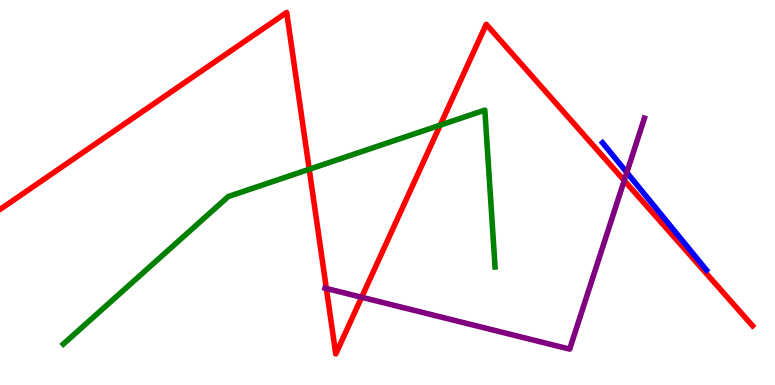[{'lines': ['blue', 'red'], 'intersections': []}, {'lines': ['green', 'red'], 'intersections': [{'x': 3.99, 'y': 5.6}, {'x': 5.68, 'y': 6.75}]}, {'lines': ['purple', 'red'], 'intersections': [{'x': 4.21, 'y': 2.51}, {'x': 4.67, 'y': 2.28}, {'x': 8.05, 'y': 5.31}]}, {'lines': ['blue', 'green'], 'intersections': []}, {'lines': ['blue', 'purple'], 'intersections': [{'x': 8.09, 'y': 5.52}]}, {'lines': ['green', 'purple'], 'intersections': []}]